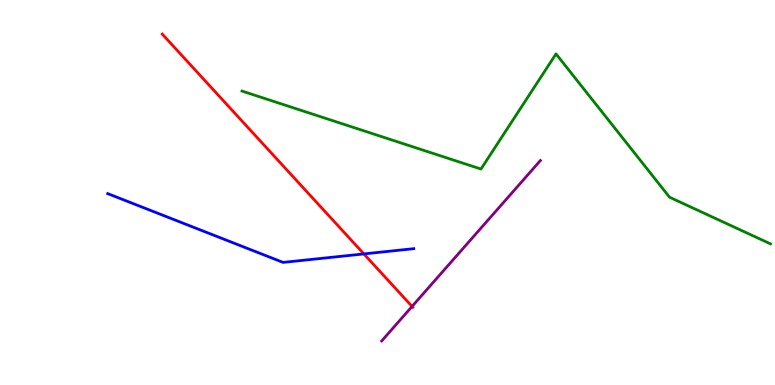[{'lines': ['blue', 'red'], 'intersections': [{'x': 4.7, 'y': 3.4}]}, {'lines': ['green', 'red'], 'intersections': []}, {'lines': ['purple', 'red'], 'intersections': [{'x': 5.32, 'y': 2.04}]}, {'lines': ['blue', 'green'], 'intersections': []}, {'lines': ['blue', 'purple'], 'intersections': []}, {'lines': ['green', 'purple'], 'intersections': []}]